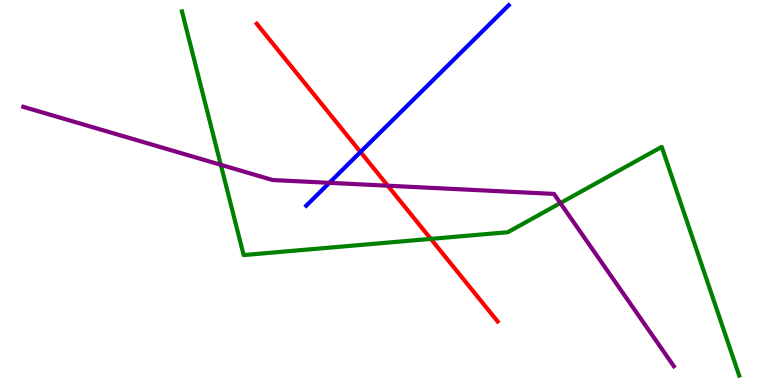[{'lines': ['blue', 'red'], 'intersections': [{'x': 4.65, 'y': 6.05}]}, {'lines': ['green', 'red'], 'intersections': [{'x': 5.56, 'y': 3.8}]}, {'lines': ['purple', 'red'], 'intersections': [{'x': 5.0, 'y': 5.18}]}, {'lines': ['blue', 'green'], 'intersections': []}, {'lines': ['blue', 'purple'], 'intersections': [{'x': 4.25, 'y': 5.25}]}, {'lines': ['green', 'purple'], 'intersections': [{'x': 2.85, 'y': 5.72}, {'x': 7.23, 'y': 4.73}]}]